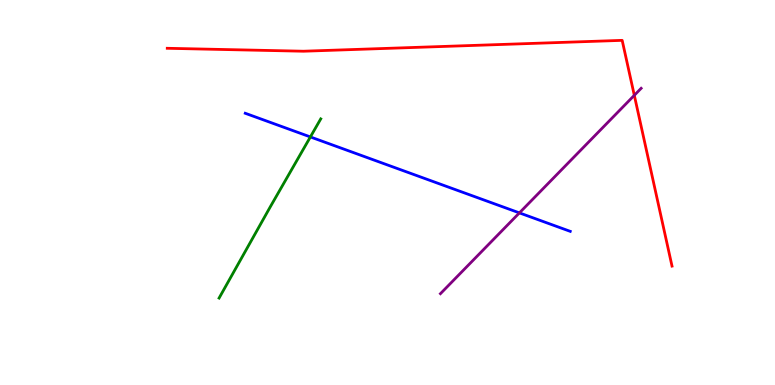[{'lines': ['blue', 'red'], 'intersections': []}, {'lines': ['green', 'red'], 'intersections': []}, {'lines': ['purple', 'red'], 'intersections': [{'x': 8.18, 'y': 7.52}]}, {'lines': ['blue', 'green'], 'intersections': [{'x': 4.0, 'y': 6.44}]}, {'lines': ['blue', 'purple'], 'intersections': [{'x': 6.7, 'y': 4.47}]}, {'lines': ['green', 'purple'], 'intersections': []}]